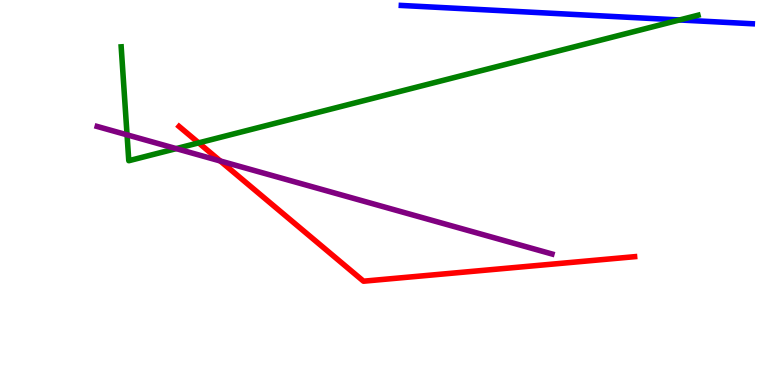[{'lines': ['blue', 'red'], 'intersections': []}, {'lines': ['green', 'red'], 'intersections': [{'x': 2.56, 'y': 6.29}]}, {'lines': ['purple', 'red'], 'intersections': [{'x': 2.84, 'y': 5.82}]}, {'lines': ['blue', 'green'], 'intersections': [{'x': 8.77, 'y': 9.48}]}, {'lines': ['blue', 'purple'], 'intersections': []}, {'lines': ['green', 'purple'], 'intersections': [{'x': 1.64, 'y': 6.5}, {'x': 2.27, 'y': 6.14}]}]